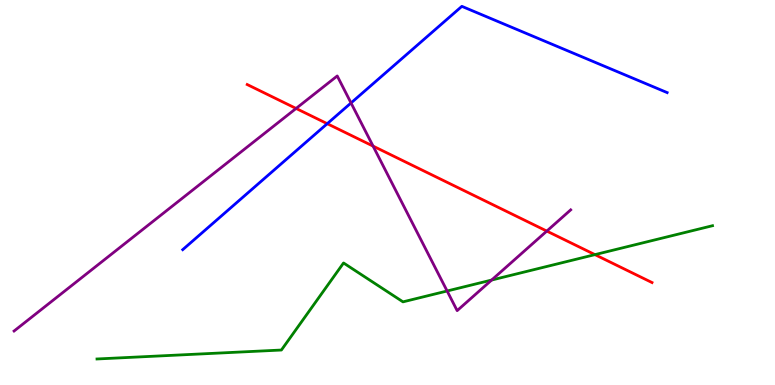[{'lines': ['blue', 'red'], 'intersections': [{'x': 4.22, 'y': 6.79}]}, {'lines': ['green', 'red'], 'intersections': [{'x': 7.68, 'y': 3.39}]}, {'lines': ['purple', 'red'], 'intersections': [{'x': 3.82, 'y': 7.18}, {'x': 4.81, 'y': 6.21}, {'x': 7.06, 'y': 4.0}]}, {'lines': ['blue', 'green'], 'intersections': []}, {'lines': ['blue', 'purple'], 'intersections': [{'x': 4.53, 'y': 7.33}]}, {'lines': ['green', 'purple'], 'intersections': [{'x': 5.77, 'y': 2.44}, {'x': 6.34, 'y': 2.73}]}]